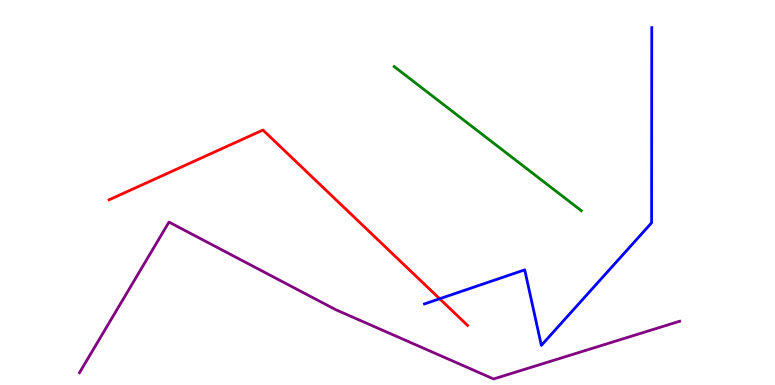[{'lines': ['blue', 'red'], 'intersections': [{'x': 5.67, 'y': 2.24}]}, {'lines': ['green', 'red'], 'intersections': []}, {'lines': ['purple', 'red'], 'intersections': []}, {'lines': ['blue', 'green'], 'intersections': []}, {'lines': ['blue', 'purple'], 'intersections': []}, {'lines': ['green', 'purple'], 'intersections': []}]